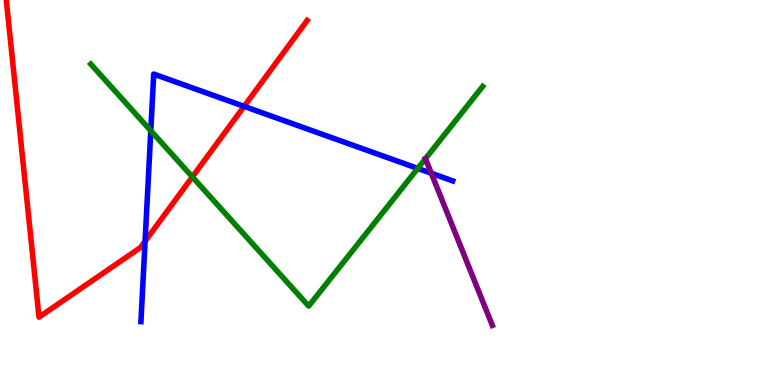[{'lines': ['blue', 'red'], 'intersections': [{'x': 1.87, 'y': 3.73}, {'x': 3.15, 'y': 7.24}]}, {'lines': ['green', 'red'], 'intersections': [{'x': 2.48, 'y': 5.41}]}, {'lines': ['purple', 'red'], 'intersections': []}, {'lines': ['blue', 'green'], 'intersections': [{'x': 1.95, 'y': 6.6}, {'x': 5.39, 'y': 5.63}]}, {'lines': ['blue', 'purple'], 'intersections': [{'x': 5.57, 'y': 5.5}]}, {'lines': ['green', 'purple'], 'intersections': []}]